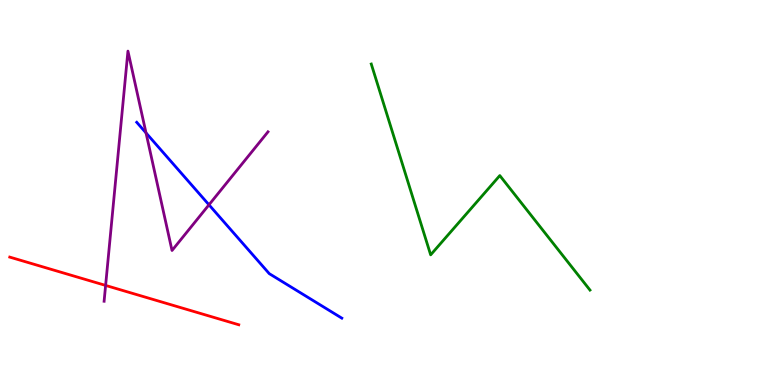[{'lines': ['blue', 'red'], 'intersections': []}, {'lines': ['green', 'red'], 'intersections': []}, {'lines': ['purple', 'red'], 'intersections': [{'x': 1.36, 'y': 2.59}]}, {'lines': ['blue', 'green'], 'intersections': []}, {'lines': ['blue', 'purple'], 'intersections': [{'x': 1.88, 'y': 6.55}, {'x': 2.7, 'y': 4.68}]}, {'lines': ['green', 'purple'], 'intersections': []}]